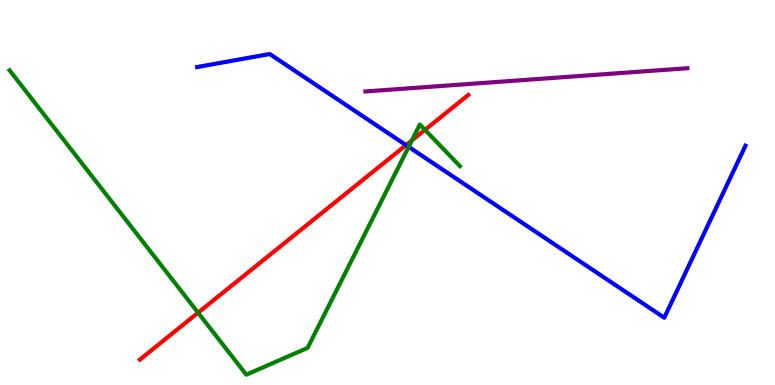[{'lines': ['blue', 'red'], 'intersections': [{'x': 5.24, 'y': 6.23}]}, {'lines': ['green', 'red'], 'intersections': [{'x': 2.56, 'y': 1.88}, {'x': 5.31, 'y': 6.35}, {'x': 5.48, 'y': 6.63}]}, {'lines': ['purple', 'red'], 'intersections': []}, {'lines': ['blue', 'green'], 'intersections': [{'x': 5.27, 'y': 6.19}]}, {'lines': ['blue', 'purple'], 'intersections': []}, {'lines': ['green', 'purple'], 'intersections': []}]